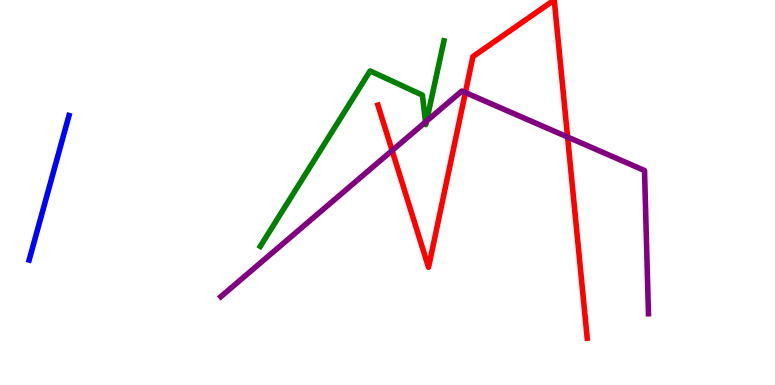[{'lines': ['blue', 'red'], 'intersections': []}, {'lines': ['green', 'red'], 'intersections': []}, {'lines': ['purple', 'red'], 'intersections': [{'x': 5.06, 'y': 6.09}, {'x': 6.0, 'y': 7.6}, {'x': 7.32, 'y': 6.44}]}, {'lines': ['blue', 'green'], 'intersections': []}, {'lines': ['blue', 'purple'], 'intersections': []}, {'lines': ['green', 'purple'], 'intersections': [{'x': 5.49, 'y': 6.83}, {'x': 5.5, 'y': 6.85}]}]